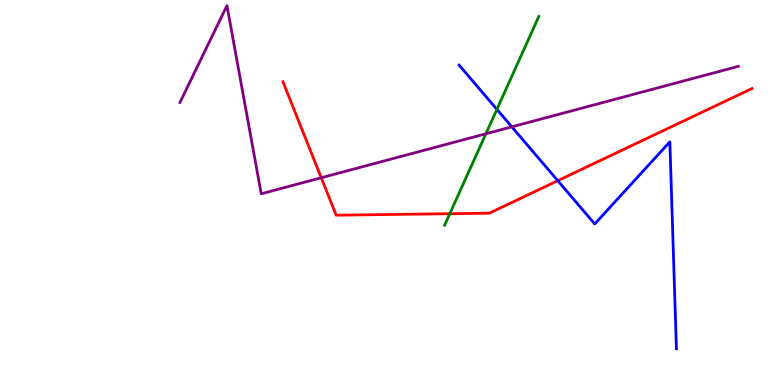[{'lines': ['blue', 'red'], 'intersections': [{'x': 7.2, 'y': 5.31}]}, {'lines': ['green', 'red'], 'intersections': [{'x': 5.8, 'y': 4.45}]}, {'lines': ['purple', 'red'], 'intersections': [{'x': 4.15, 'y': 5.38}]}, {'lines': ['blue', 'green'], 'intersections': [{'x': 6.41, 'y': 7.16}]}, {'lines': ['blue', 'purple'], 'intersections': [{'x': 6.6, 'y': 6.71}]}, {'lines': ['green', 'purple'], 'intersections': [{'x': 6.27, 'y': 6.53}]}]